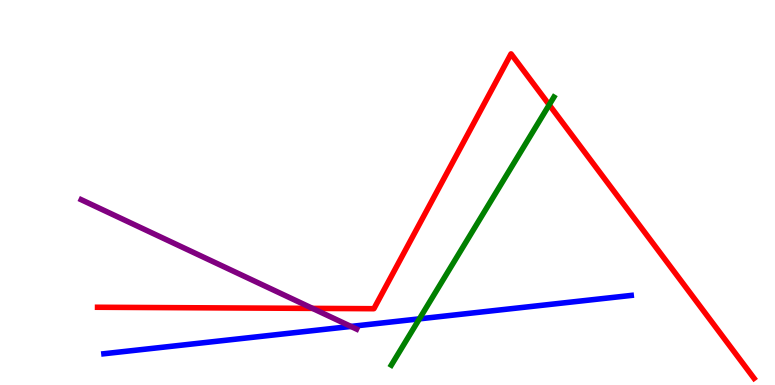[{'lines': ['blue', 'red'], 'intersections': []}, {'lines': ['green', 'red'], 'intersections': [{'x': 7.09, 'y': 7.28}]}, {'lines': ['purple', 'red'], 'intersections': [{'x': 4.03, 'y': 1.99}]}, {'lines': ['blue', 'green'], 'intersections': [{'x': 5.41, 'y': 1.72}]}, {'lines': ['blue', 'purple'], 'intersections': [{'x': 4.53, 'y': 1.52}]}, {'lines': ['green', 'purple'], 'intersections': []}]